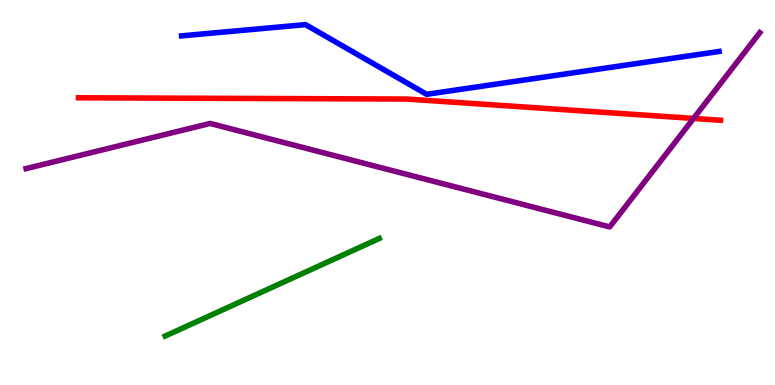[{'lines': ['blue', 'red'], 'intersections': []}, {'lines': ['green', 'red'], 'intersections': []}, {'lines': ['purple', 'red'], 'intersections': [{'x': 8.95, 'y': 6.92}]}, {'lines': ['blue', 'green'], 'intersections': []}, {'lines': ['blue', 'purple'], 'intersections': []}, {'lines': ['green', 'purple'], 'intersections': []}]